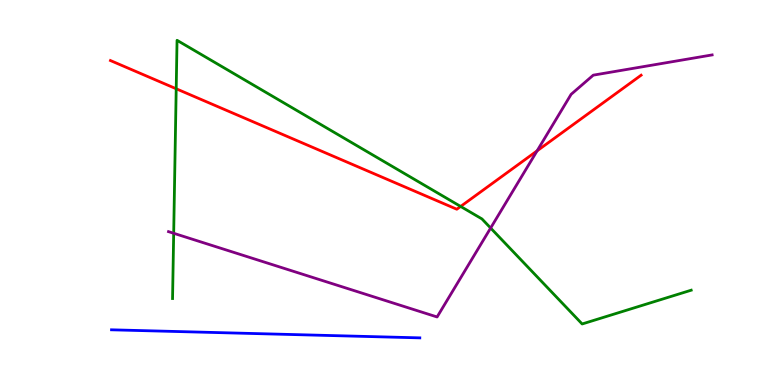[{'lines': ['blue', 'red'], 'intersections': []}, {'lines': ['green', 'red'], 'intersections': [{'x': 2.27, 'y': 7.69}, {'x': 5.94, 'y': 4.64}]}, {'lines': ['purple', 'red'], 'intersections': [{'x': 6.93, 'y': 6.08}]}, {'lines': ['blue', 'green'], 'intersections': []}, {'lines': ['blue', 'purple'], 'intersections': []}, {'lines': ['green', 'purple'], 'intersections': [{'x': 2.24, 'y': 3.94}, {'x': 6.33, 'y': 4.08}]}]